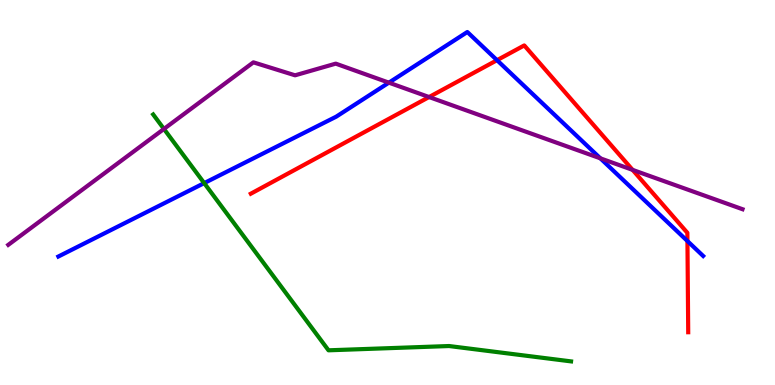[{'lines': ['blue', 'red'], 'intersections': [{'x': 6.41, 'y': 8.44}, {'x': 8.87, 'y': 3.74}]}, {'lines': ['green', 'red'], 'intersections': []}, {'lines': ['purple', 'red'], 'intersections': [{'x': 5.54, 'y': 7.48}, {'x': 8.16, 'y': 5.59}]}, {'lines': ['blue', 'green'], 'intersections': [{'x': 2.63, 'y': 5.24}]}, {'lines': ['blue', 'purple'], 'intersections': [{'x': 5.02, 'y': 7.85}, {'x': 7.75, 'y': 5.89}]}, {'lines': ['green', 'purple'], 'intersections': [{'x': 2.12, 'y': 6.65}]}]